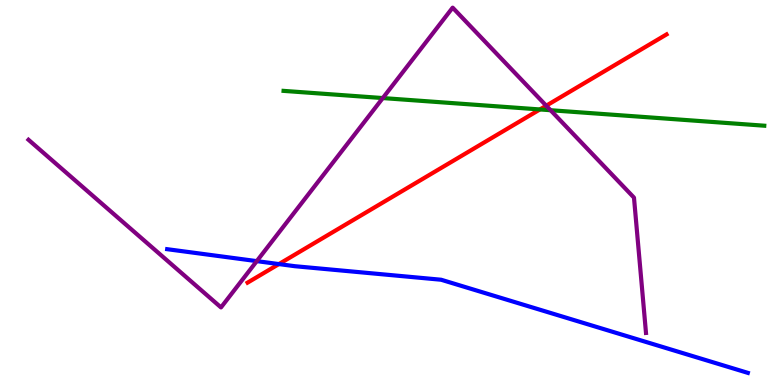[{'lines': ['blue', 'red'], 'intersections': [{'x': 3.6, 'y': 3.14}]}, {'lines': ['green', 'red'], 'intersections': [{'x': 6.97, 'y': 7.16}]}, {'lines': ['purple', 'red'], 'intersections': [{'x': 7.05, 'y': 7.25}]}, {'lines': ['blue', 'green'], 'intersections': []}, {'lines': ['blue', 'purple'], 'intersections': [{'x': 3.31, 'y': 3.22}]}, {'lines': ['green', 'purple'], 'intersections': [{'x': 4.94, 'y': 7.45}, {'x': 7.1, 'y': 7.14}]}]